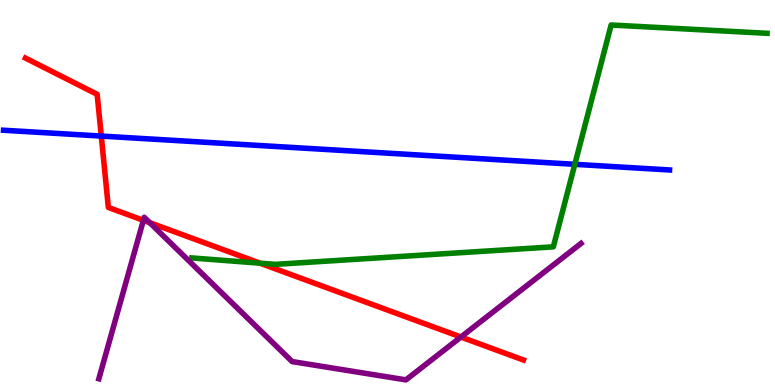[{'lines': ['blue', 'red'], 'intersections': [{'x': 1.31, 'y': 6.47}]}, {'lines': ['green', 'red'], 'intersections': [{'x': 3.36, 'y': 3.16}]}, {'lines': ['purple', 'red'], 'intersections': [{'x': 1.85, 'y': 4.28}, {'x': 1.93, 'y': 4.22}, {'x': 5.95, 'y': 1.25}]}, {'lines': ['blue', 'green'], 'intersections': [{'x': 7.42, 'y': 5.73}]}, {'lines': ['blue', 'purple'], 'intersections': []}, {'lines': ['green', 'purple'], 'intersections': []}]